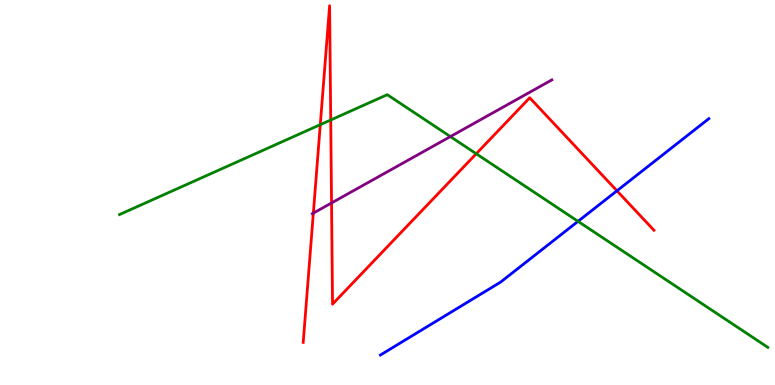[{'lines': ['blue', 'red'], 'intersections': [{'x': 7.96, 'y': 5.04}]}, {'lines': ['green', 'red'], 'intersections': [{'x': 4.13, 'y': 6.76}, {'x': 4.27, 'y': 6.88}, {'x': 6.14, 'y': 6.01}]}, {'lines': ['purple', 'red'], 'intersections': [{'x': 4.04, 'y': 4.46}, {'x': 4.28, 'y': 4.73}]}, {'lines': ['blue', 'green'], 'intersections': [{'x': 7.46, 'y': 4.25}]}, {'lines': ['blue', 'purple'], 'intersections': []}, {'lines': ['green', 'purple'], 'intersections': [{'x': 5.81, 'y': 6.45}]}]